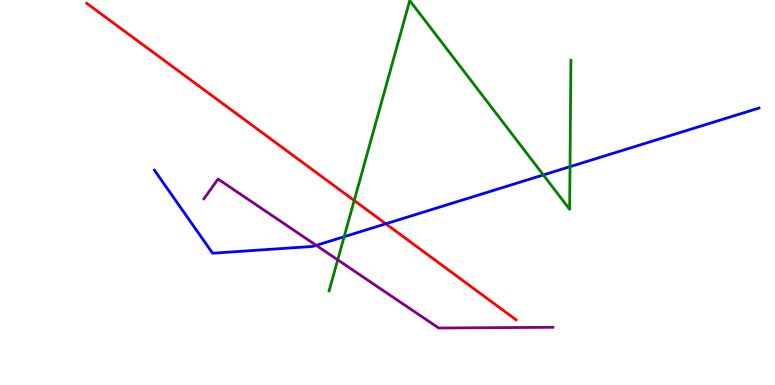[{'lines': ['blue', 'red'], 'intersections': [{'x': 4.98, 'y': 4.19}]}, {'lines': ['green', 'red'], 'intersections': [{'x': 4.57, 'y': 4.79}]}, {'lines': ['purple', 'red'], 'intersections': []}, {'lines': ['blue', 'green'], 'intersections': [{'x': 4.44, 'y': 3.85}, {'x': 7.01, 'y': 5.46}, {'x': 7.35, 'y': 5.67}]}, {'lines': ['blue', 'purple'], 'intersections': [{'x': 4.08, 'y': 3.63}]}, {'lines': ['green', 'purple'], 'intersections': [{'x': 4.36, 'y': 3.25}]}]